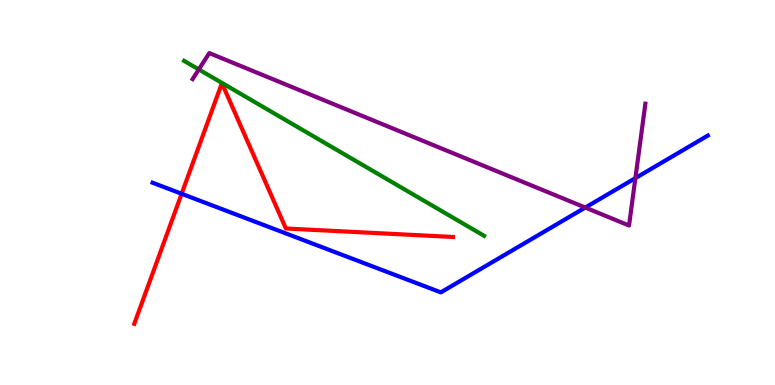[{'lines': ['blue', 'red'], 'intersections': [{'x': 2.34, 'y': 4.97}]}, {'lines': ['green', 'red'], 'intersections': []}, {'lines': ['purple', 'red'], 'intersections': []}, {'lines': ['blue', 'green'], 'intersections': []}, {'lines': ['blue', 'purple'], 'intersections': [{'x': 7.55, 'y': 4.61}, {'x': 8.2, 'y': 5.37}]}, {'lines': ['green', 'purple'], 'intersections': [{'x': 2.57, 'y': 8.2}]}]